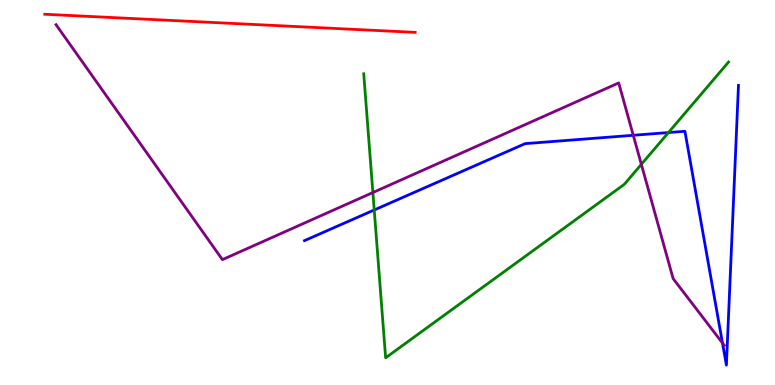[{'lines': ['blue', 'red'], 'intersections': []}, {'lines': ['green', 'red'], 'intersections': []}, {'lines': ['purple', 'red'], 'intersections': []}, {'lines': ['blue', 'green'], 'intersections': [{'x': 4.83, 'y': 4.55}, {'x': 8.63, 'y': 6.56}]}, {'lines': ['blue', 'purple'], 'intersections': [{'x': 8.17, 'y': 6.49}, {'x': 9.32, 'y': 1.09}]}, {'lines': ['green', 'purple'], 'intersections': [{'x': 4.81, 'y': 5.0}, {'x': 8.28, 'y': 5.73}]}]